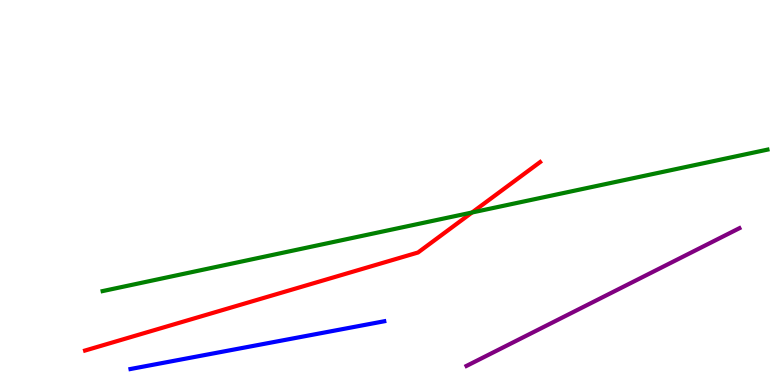[{'lines': ['blue', 'red'], 'intersections': []}, {'lines': ['green', 'red'], 'intersections': [{'x': 6.09, 'y': 4.48}]}, {'lines': ['purple', 'red'], 'intersections': []}, {'lines': ['blue', 'green'], 'intersections': []}, {'lines': ['blue', 'purple'], 'intersections': []}, {'lines': ['green', 'purple'], 'intersections': []}]